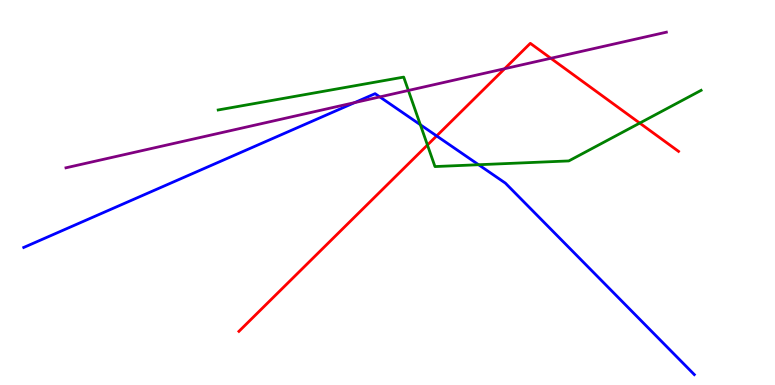[{'lines': ['blue', 'red'], 'intersections': [{'x': 5.63, 'y': 6.47}]}, {'lines': ['green', 'red'], 'intersections': [{'x': 5.52, 'y': 6.23}, {'x': 8.25, 'y': 6.8}]}, {'lines': ['purple', 'red'], 'intersections': [{'x': 6.51, 'y': 8.22}, {'x': 7.11, 'y': 8.49}]}, {'lines': ['blue', 'green'], 'intersections': [{'x': 5.42, 'y': 6.76}, {'x': 6.18, 'y': 5.72}]}, {'lines': ['blue', 'purple'], 'intersections': [{'x': 4.58, 'y': 7.34}, {'x': 4.9, 'y': 7.48}]}, {'lines': ['green', 'purple'], 'intersections': [{'x': 5.27, 'y': 7.65}]}]